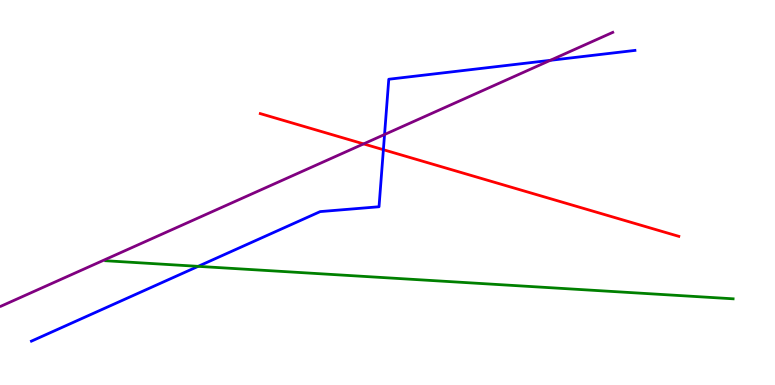[{'lines': ['blue', 'red'], 'intersections': [{'x': 4.95, 'y': 6.11}]}, {'lines': ['green', 'red'], 'intersections': []}, {'lines': ['purple', 'red'], 'intersections': [{'x': 4.69, 'y': 6.26}]}, {'lines': ['blue', 'green'], 'intersections': [{'x': 2.56, 'y': 3.08}]}, {'lines': ['blue', 'purple'], 'intersections': [{'x': 4.96, 'y': 6.51}, {'x': 7.1, 'y': 8.43}]}, {'lines': ['green', 'purple'], 'intersections': []}]